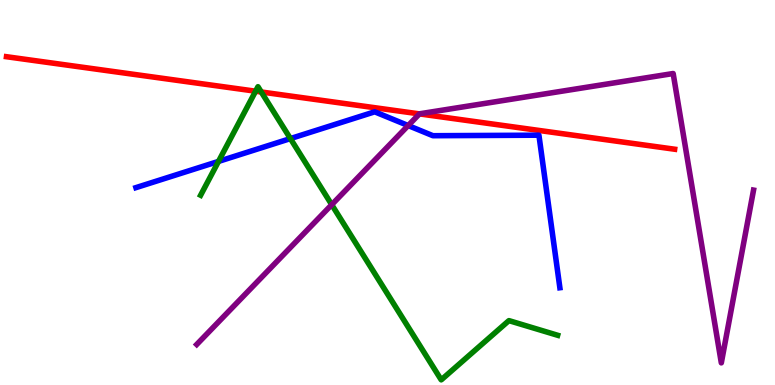[{'lines': ['blue', 'red'], 'intersections': []}, {'lines': ['green', 'red'], 'intersections': [{'x': 3.3, 'y': 7.63}, {'x': 3.37, 'y': 7.61}]}, {'lines': ['purple', 'red'], 'intersections': [{'x': 5.41, 'y': 7.04}]}, {'lines': ['blue', 'green'], 'intersections': [{'x': 2.82, 'y': 5.81}, {'x': 3.75, 'y': 6.4}]}, {'lines': ['blue', 'purple'], 'intersections': [{'x': 5.27, 'y': 6.74}]}, {'lines': ['green', 'purple'], 'intersections': [{'x': 4.28, 'y': 4.68}]}]